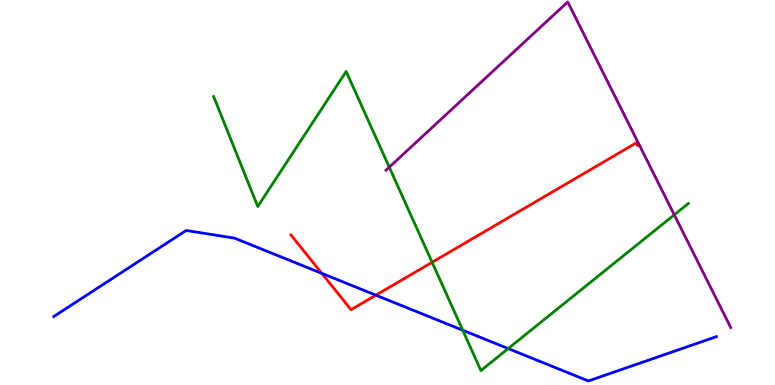[{'lines': ['blue', 'red'], 'intersections': [{'x': 4.15, 'y': 2.9}, {'x': 4.85, 'y': 2.33}]}, {'lines': ['green', 'red'], 'intersections': [{'x': 5.58, 'y': 3.19}]}, {'lines': ['purple', 'red'], 'intersections': []}, {'lines': ['blue', 'green'], 'intersections': [{'x': 5.97, 'y': 1.42}, {'x': 6.56, 'y': 0.946}]}, {'lines': ['blue', 'purple'], 'intersections': []}, {'lines': ['green', 'purple'], 'intersections': [{'x': 5.02, 'y': 5.66}, {'x': 8.7, 'y': 4.42}]}]